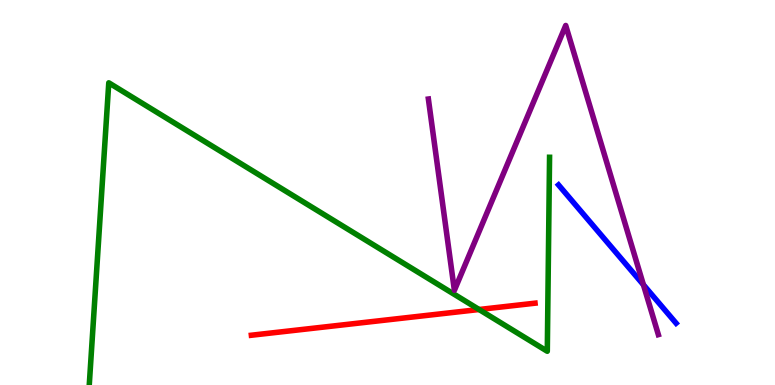[{'lines': ['blue', 'red'], 'intersections': []}, {'lines': ['green', 'red'], 'intersections': [{'x': 6.18, 'y': 1.96}]}, {'lines': ['purple', 'red'], 'intersections': []}, {'lines': ['blue', 'green'], 'intersections': []}, {'lines': ['blue', 'purple'], 'intersections': [{'x': 8.3, 'y': 2.6}]}, {'lines': ['green', 'purple'], 'intersections': []}]